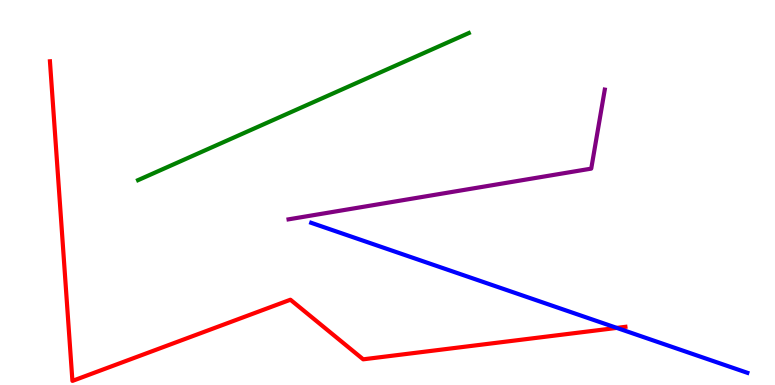[{'lines': ['blue', 'red'], 'intersections': [{'x': 7.96, 'y': 1.48}]}, {'lines': ['green', 'red'], 'intersections': []}, {'lines': ['purple', 'red'], 'intersections': []}, {'lines': ['blue', 'green'], 'intersections': []}, {'lines': ['blue', 'purple'], 'intersections': []}, {'lines': ['green', 'purple'], 'intersections': []}]